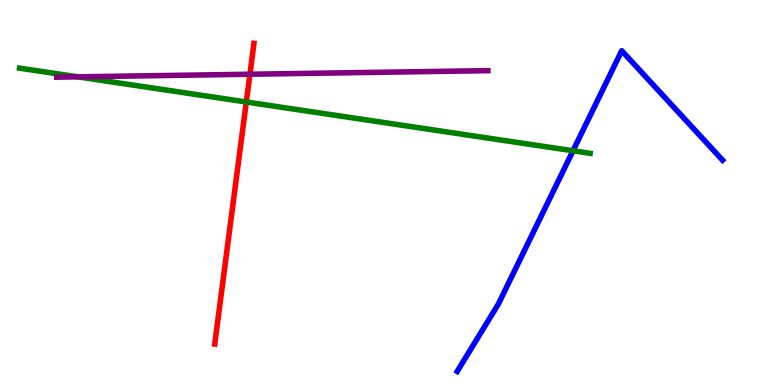[{'lines': ['blue', 'red'], 'intersections': []}, {'lines': ['green', 'red'], 'intersections': [{'x': 3.18, 'y': 7.35}]}, {'lines': ['purple', 'red'], 'intersections': [{'x': 3.22, 'y': 8.07}]}, {'lines': ['blue', 'green'], 'intersections': [{'x': 7.39, 'y': 6.08}]}, {'lines': ['blue', 'purple'], 'intersections': []}, {'lines': ['green', 'purple'], 'intersections': [{'x': 1.0, 'y': 8.0}]}]